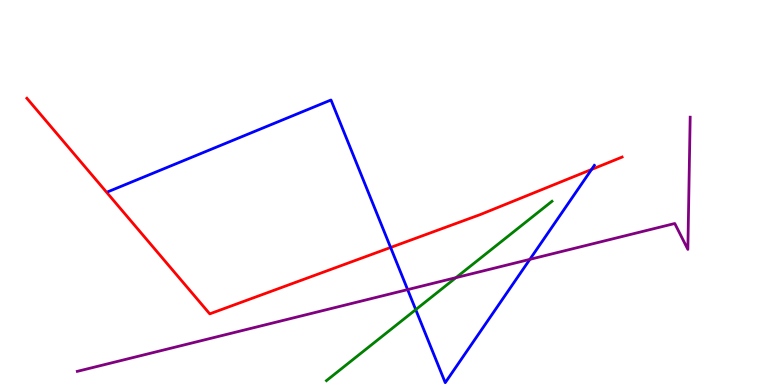[{'lines': ['blue', 'red'], 'intersections': [{'x': 5.04, 'y': 3.57}, {'x': 7.63, 'y': 5.6}]}, {'lines': ['green', 'red'], 'intersections': []}, {'lines': ['purple', 'red'], 'intersections': []}, {'lines': ['blue', 'green'], 'intersections': [{'x': 5.36, 'y': 1.96}]}, {'lines': ['blue', 'purple'], 'intersections': [{'x': 5.26, 'y': 2.48}, {'x': 6.84, 'y': 3.26}]}, {'lines': ['green', 'purple'], 'intersections': [{'x': 5.88, 'y': 2.79}]}]